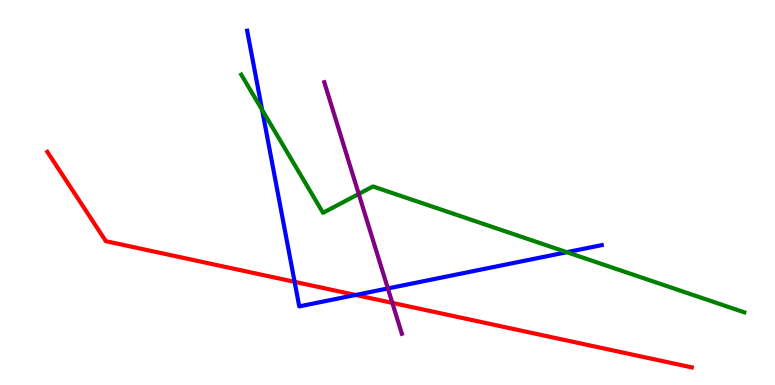[{'lines': ['blue', 'red'], 'intersections': [{'x': 3.8, 'y': 2.68}, {'x': 4.59, 'y': 2.34}]}, {'lines': ['green', 'red'], 'intersections': []}, {'lines': ['purple', 'red'], 'intersections': [{'x': 5.06, 'y': 2.13}]}, {'lines': ['blue', 'green'], 'intersections': [{'x': 3.38, 'y': 7.15}, {'x': 7.31, 'y': 3.45}]}, {'lines': ['blue', 'purple'], 'intersections': [{'x': 5.0, 'y': 2.51}]}, {'lines': ['green', 'purple'], 'intersections': [{'x': 4.63, 'y': 4.96}]}]